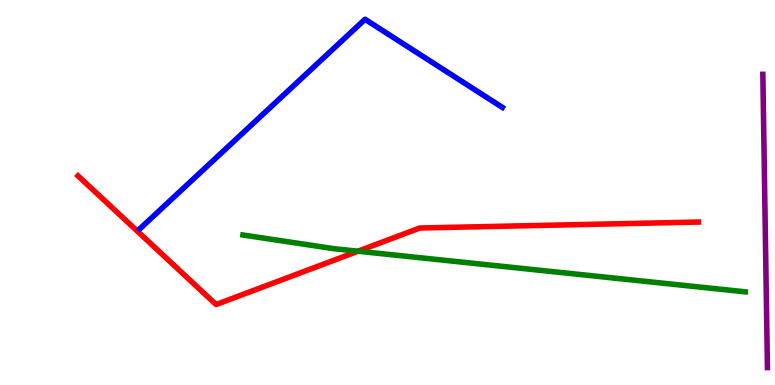[{'lines': ['blue', 'red'], 'intersections': []}, {'lines': ['green', 'red'], 'intersections': [{'x': 4.62, 'y': 3.48}]}, {'lines': ['purple', 'red'], 'intersections': []}, {'lines': ['blue', 'green'], 'intersections': []}, {'lines': ['blue', 'purple'], 'intersections': []}, {'lines': ['green', 'purple'], 'intersections': []}]